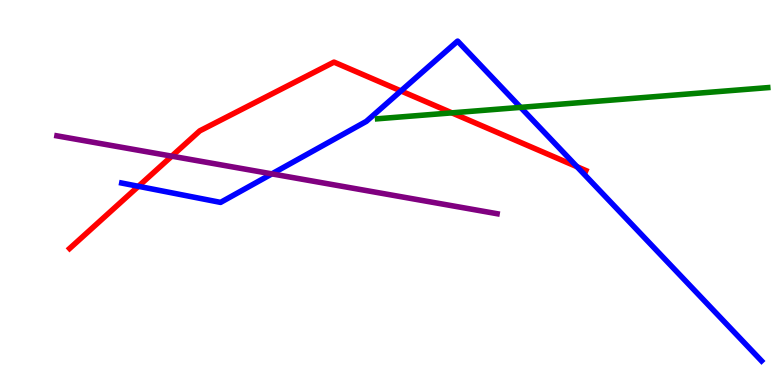[{'lines': ['blue', 'red'], 'intersections': [{'x': 1.79, 'y': 5.16}, {'x': 5.17, 'y': 7.64}, {'x': 7.45, 'y': 5.67}]}, {'lines': ['green', 'red'], 'intersections': [{'x': 5.83, 'y': 7.07}]}, {'lines': ['purple', 'red'], 'intersections': [{'x': 2.22, 'y': 5.94}]}, {'lines': ['blue', 'green'], 'intersections': [{'x': 6.72, 'y': 7.21}]}, {'lines': ['blue', 'purple'], 'intersections': [{'x': 3.51, 'y': 5.48}]}, {'lines': ['green', 'purple'], 'intersections': []}]